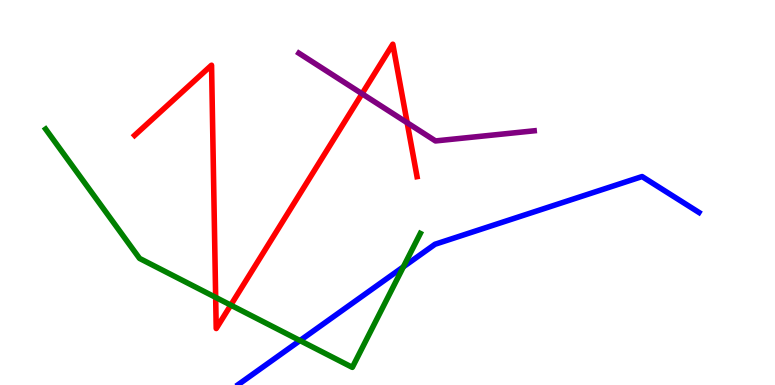[{'lines': ['blue', 'red'], 'intersections': []}, {'lines': ['green', 'red'], 'intersections': [{'x': 2.78, 'y': 2.28}, {'x': 2.98, 'y': 2.08}]}, {'lines': ['purple', 'red'], 'intersections': [{'x': 4.67, 'y': 7.56}, {'x': 5.25, 'y': 6.81}]}, {'lines': ['blue', 'green'], 'intersections': [{'x': 3.87, 'y': 1.15}, {'x': 5.2, 'y': 3.07}]}, {'lines': ['blue', 'purple'], 'intersections': []}, {'lines': ['green', 'purple'], 'intersections': []}]